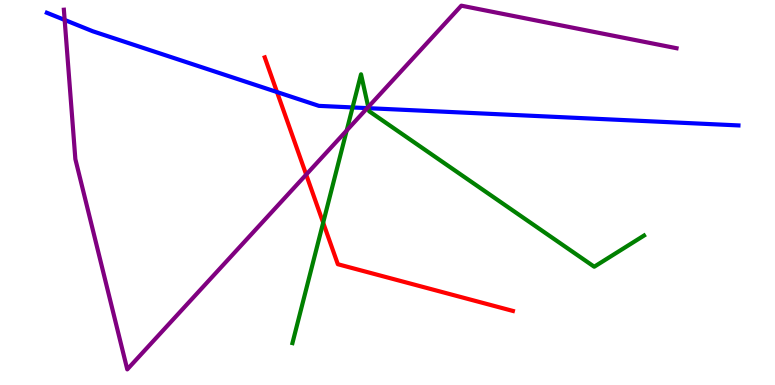[{'lines': ['blue', 'red'], 'intersections': [{'x': 3.57, 'y': 7.61}]}, {'lines': ['green', 'red'], 'intersections': [{'x': 4.17, 'y': 4.22}]}, {'lines': ['purple', 'red'], 'intersections': [{'x': 3.95, 'y': 5.46}]}, {'lines': ['blue', 'green'], 'intersections': [{'x': 4.55, 'y': 7.21}, {'x': 4.75, 'y': 7.19}]}, {'lines': ['blue', 'purple'], 'intersections': [{'x': 0.834, 'y': 9.48}, {'x': 4.74, 'y': 7.19}]}, {'lines': ['green', 'purple'], 'intersections': [{'x': 4.47, 'y': 6.61}, {'x': 4.75, 'y': 7.22}]}]